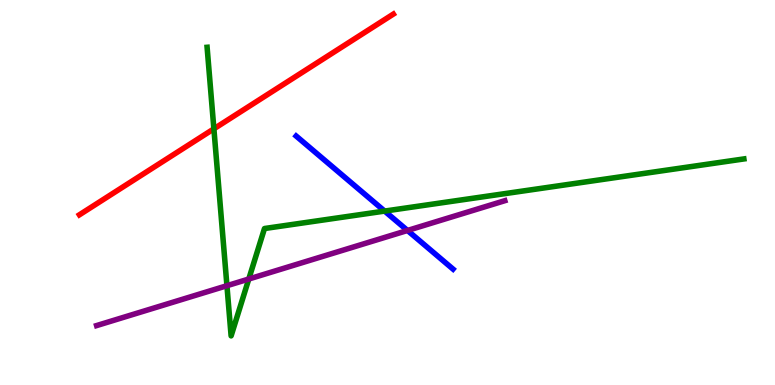[{'lines': ['blue', 'red'], 'intersections': []}, {'lines': ['green', 'red'], 'intersections': [{'x': 2.76, 'y': 6.65}]}, {'lines': ['purple', 'red'], 'intersections': []}, {'lines': ['blue', 'green'], 'intersections': [{'x': 4.96, 'y': 4.52}]}, {'lines': ['blue', 'purple'], 'intersections': [{'x': 5.26, 'y': 4.01}]}, {'lines': ['green', 'purple'], 'intersections': [{'x': 2.93, 'y': 2.58}, {'x': 3.21, 'y': 2.75}]}]